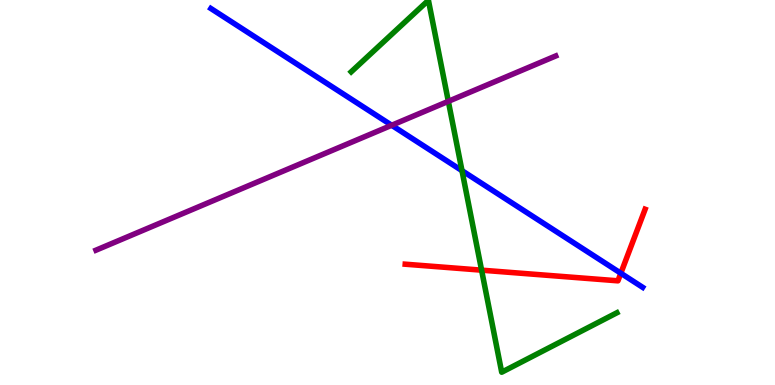[{'lines': ['blue', 'red'], 'intersections': [{'x': 8.01, 'y': 2.9}]}, {'lines': ['green', 'red'], 'intersections': [{'x': 6.21, 'y': 2.98}]}, {'lines': ['purple', 'red'], 'intersections': []}, {'lines': ['blue', 'green'], 'intersections': [{'x': 5.96, 'y': 5.57}]}, {'lines': ['blue', 'purple'], 'intersections': [{'x': 5.05, 'y': 6.75}]}, {'lines': ['green', 'purple'], 'intersections': [{'x': 5.78, 'y': 7.37}]}]